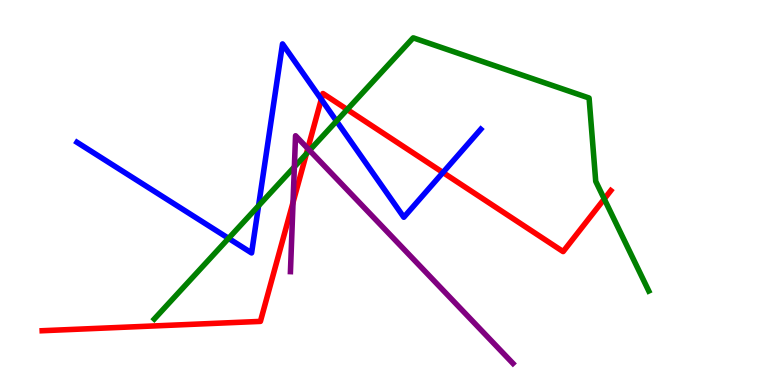[{'lines': ['blue', 'red'], 'intersections': [{'x': 4.15, 'y': 7.42}, {'x': 5.72, 'y': 5.52}]}, {'lines': ['green', 'red'], 'intersections': [{'x': 3.95, 'y': 6.0}, {'x': 4.48, 'y': 7.16}, {'x': 7.8, 'y': 4.83}]}, {'lines': ['purple', 'red'], 'intersections': [{'x': 3.78, 'y': 4.74}, {'x': 3.97, 'y': 6.14}]}, {'lines': ['blue', 'green'], 'intersections': [{'x': 2.95, 'y': 3.81}, {'x': 3.34, 'y': 4.66}, {'x': 4.34, 'y': 6.85}]}, {'lines': ['blue', 'purple'], 'intersections': []}, {'lines': ['green', 'purple'], 'intersections': [{'x': 3.8, 'y': 5.67}, {'x': 3.99, 'y': 6.09}]}]